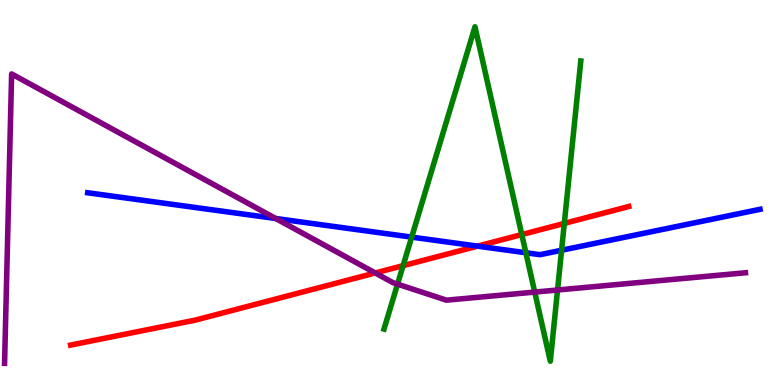[{'lines': ['blue', 'red'], 'intersections': [{'x': 6.16, 'y': 3.61}]}, {'lines': ['green', 'red'], 'intersections': [{'x': 5.2, 'y': 3.1}, {'x': 6.73, 'y': 3.91}, {'x': 7.28, 'y': 4.2}]}, {'lines': ['purple', 'red'], 'intersections': [{'x': 4.84, 'y': 2.91}]}, {'lines': ['blue', 'green'], 'intersections': [{'x': 5.31, 'y': 3.84}, {'x': 6.79, 'y': 3.43}, {'x': 7.25, 'y': 3.5}]}, {'lines': ['blue', 'purple'], 'intersections': [{'x': 3.56, 'y': 4.32}]}, {'lines': ['green', 'purple'], 'intersections': [{'x': 5.13, 'y': 2.62}, {'x': 6.9, 'y': 2.41}, {'x': 7.19, 'y': 2.47}]}]